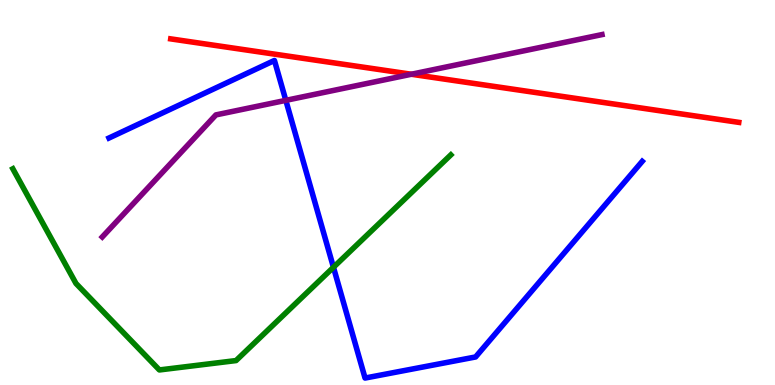[{'lines': ['blue', 'red'], 'intersections': []}, {'lines': ['green', 'red'], 'intersections': []}, {'lines': ['purple', 'red'], 'intersections': [{'x': 5.31, 'y': 8.07}]}, {'lines': ['blue', 'green'], 'intersections': [{'x': 4.3, 'y': 3.06}]}, {'lines': ['blue', 'purple'], 'intersections': [{'x': 3.69, 'y': 7.39}]}, {'lines': ['green', 'purple'], 'intersections': []}]